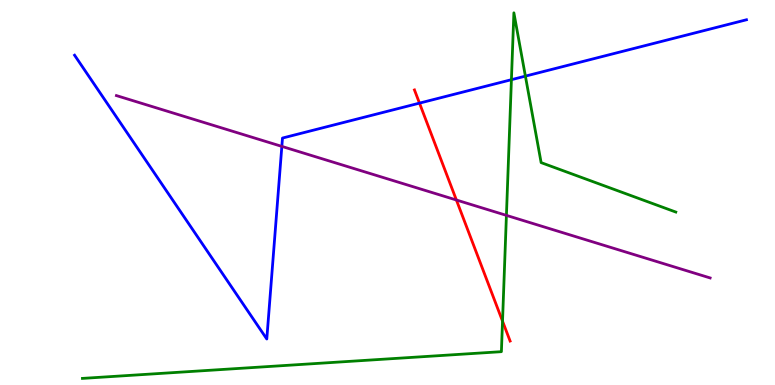[{'lines': ['blue', 'red'], 'intersections': [{'x': 5.41, 'y': 7.32}]}, {'lines': ['green', 'red'], 'intersections': [{'x': 6.48, 'y': 1.66}]}, {'lines': ['purple', 'red'], 'intersections': [{'x': 5.89, 'y': 4.81}]}, {'lines': ['blue', 'green'], 'intersections': [{'x': 6.6, 'y': 7.93}, {'x': 6.78, 'y': 8.02}]}, {'lines': ['blue', 'purple'], 'intersections': [{'x': 3.64, 'y': 6.2}]}, {'lines': ['green', 'purple'], 'intersections': [{'x': 6.53, 'y': 4.41}]}]